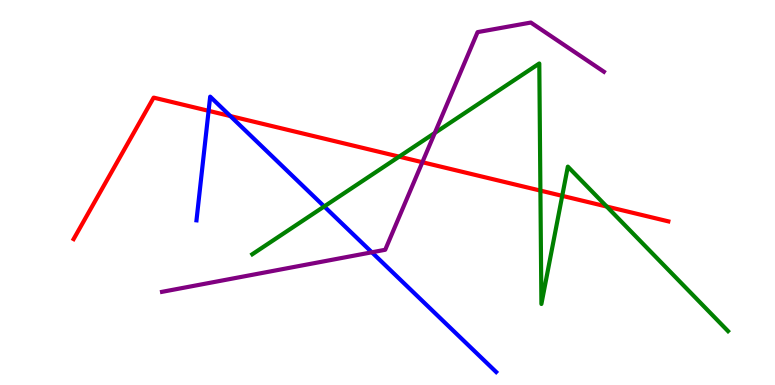[{'lines': ['blue', 'red'], 'intersections': [{'x': 2.69, 'y': 7.12}, {'x': 2.97, 'y': 6.99}]}, {'lines': ['green', 'red'], 'intersections': [{'x': 5.15, 'y': 5.93}, {'x': 6.97, 'y': 5.05}, {'x': 7.25, 'y': 4.91}, {'x': 7.83, 'y': 4.64}]}, {'lines': ['purple', 'red'], 'intersections': [{'x': 5.45, 'y': 5.79}]}, {'lines': ['blue', 'green'], 'intersections': [{'x': 4.18, 'y': 4.64}]}, {'lines': ['blue', 'purple'], 'intersections': [{'x': 4.8, 'y': 3.45}]}, {'lines': ['green', 'purple'], 'intersections': [{'x': 5.61, 'y': 6.55}]}]